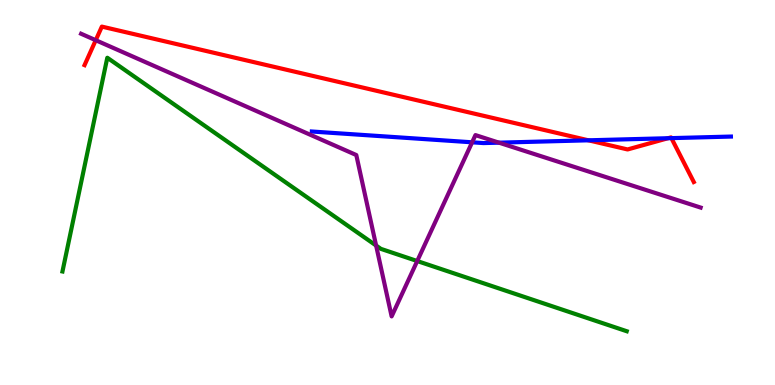[{'lines': ['blue', 'red'], 'intersections': [{'x': 7.59, 'y': 6.36}, {'x': 8.62, 'y': 6.41}, {'x': 8.66, 'y': 6.41}]}, {'lines': ['green', 'red'], 'intersections': []}, {'lines': ['purple', 'red'], 'intersections': [{'x': 1.24, 'y': 8.96}]}, {'lines': ['blue', 'green'], 'intersections': []}, {'lines': ['blue', 'purple'], 'intersections': [{'x': 6.09, 'y': 6.3}, {'x': 6.44, 'y': 6.29}]}, {'lines': ['green', 'purple'], 'intersections': [{'x': 4.85, 'y': 3.62}, {'x': 5.38, 'y': 3.22}]}]